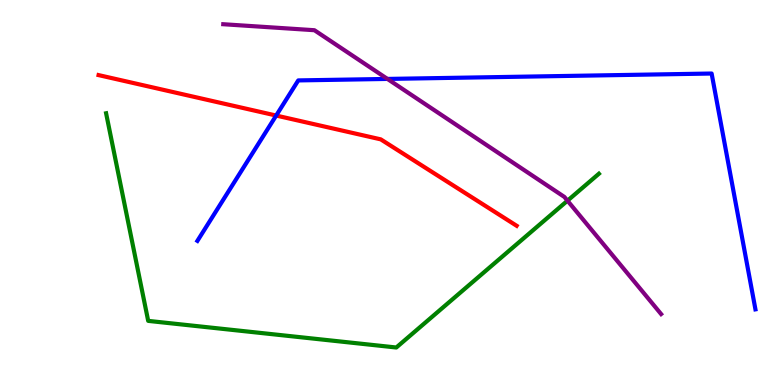[{'lines': ['blue', 'red'], 'intersections': [{'x': 3.56, 'y': 7.0}]}, {'lines': ['green', 'red'], 'intersections': []}, {'lines': ['purple', 'red'], 'intersections': []}, {'lines': ['blue', 'green'], 'intersections': []}, {'lines': ['blue', 'purple'], 'intersections': [{'x': 5.0, 'y': 7.95}]}, {'lines': ['green', 'purple'], 'intersections': [{'x': 7.32, 'y': 4.79}]}]